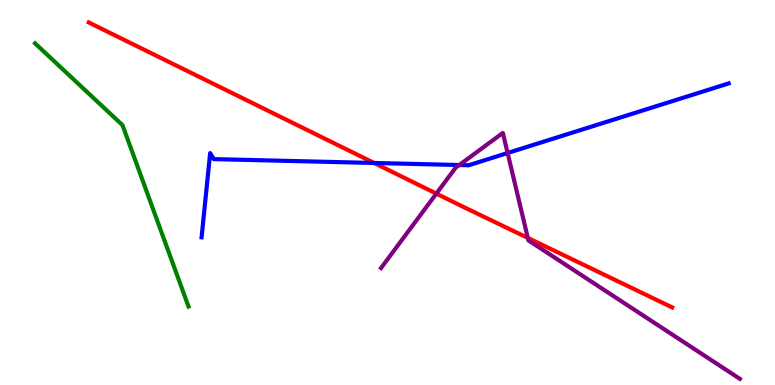[{'lines': ['blue', 'red'], 'intersections': [{'x': 4.83, 'y': 5.77}]}, {'lines': ['green', 'red'], 'intersections': []}, {'lines': ['purple', 'red'], 'intersections': [{'x': 5.63, 'y': 4.97}, {'x': 6.81, 'y': 3.82}]}, {'lines': ['blue', 'green'], 'intersections': []}, {'lines': ['blue', 'purple'], 'intersections': [{'x': 5.93, 'y': 5.71}, {'x': 6.55, 'y': 6.03}]}, {'lines': ['green', 'purple'], 'intersections': []}]